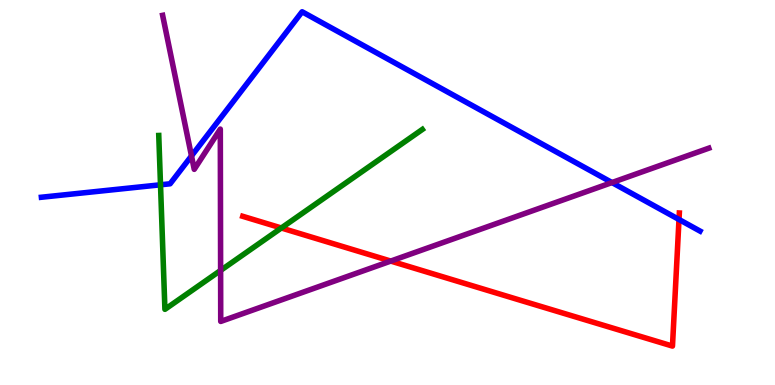[{'lines': ['blue', 'red'], 'intersections': [{'x': 8.76, 'y': 4.3}]}, {'lines': ['green', 'red'], 'intersections': [{'x': 3.63, 'y': 4.08}]}, {'lines': ['purple', 'red'], 'intersections': [{'x': 5.04, 'y': 3.22}]}, {'lines': ['blue', 'green'], 'intersections': [{'x': 2.07, 'y': 5.2}]}, {'lines': ['blue', 'purple'], 'intersections': [{'x': 2.47, 'y': 5.95}, {'x': 7.9, 'y': 5.26}]}, {'lines': ['green', 'purple'], 'intersections': [{'x': 2.85, 'y': 2.98}]}]